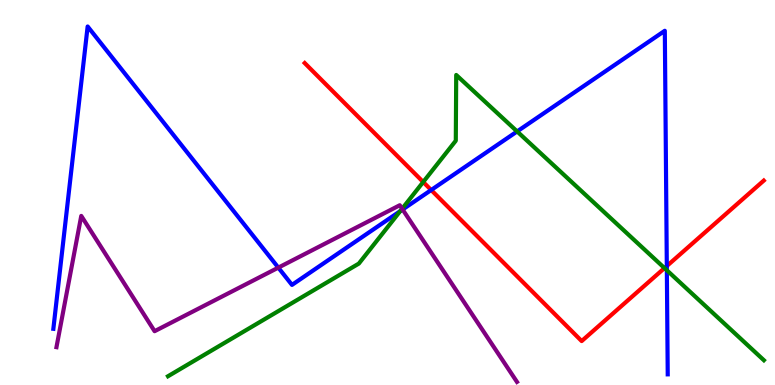[{'lines': ['blue', 'red'], 'intersections': [{'x': 5.56, 'y': 5.06}, {'x': 8.6, 'y': 3.09}]}, {'lines': ['green', 'red'], 'intersections': [{'x': 5.46, 'y': 5.27}, {'x': 8.57, 'y': 3.04}]}, {'lines': ['purple', 'red'], 'intersections': []}, {'lines': ['blue', 'green'], 'intersections': [{'x': 5.16, 'y': 4.52}, {'x': 6.67, 'y': 6.59}, {'x': 8.6, 'y': 2.98}]}, {'lines': ['blue', 'purple'], 'intersections': [{'x': 3.59, 'y': 3.05}, {'x': 5.19, 'y': 4.56}]}, {'lines': ['green', 'purple'], 'intersections': [{'x': 5.19, 'y': 4.58}]}]